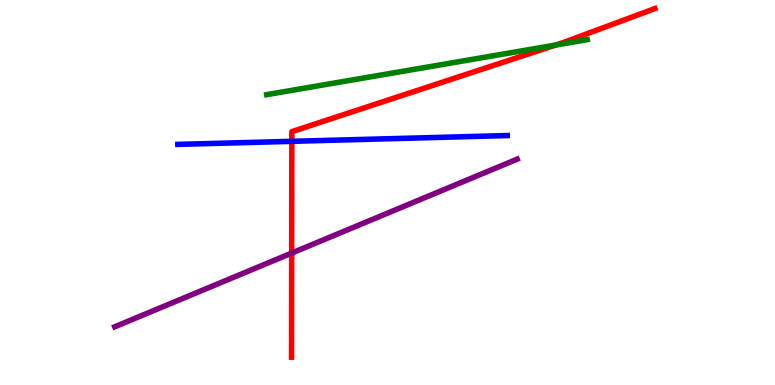[{'lines': ['blue', 'red'], 'intersections': [{'x': 3.77, 'y': 6.33}]}, {'lines': ['green', 'red'], 'intersections': [{'x': 7.17, 'y': 8.83}]}, {'lines': ['purple', 'red'], 'intersections': [{'x': 3.76, 'y': 3.43}]}, {'lines': ['blue', 'green'], 'intersections': []}, {'lines': ['blue', 'purple'], 'intersections': []}, {'lines': ['green', 'purple'], 'intersections': []}]